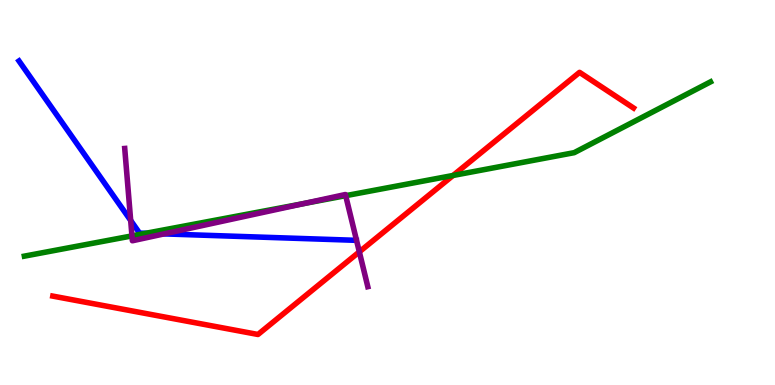[{'lines': ['blue', 'red'], 'intersections': []}, {'lines': ['green', 'red'], 'intersections': [{'x': 5.85, 'y': 5.44}]}, {'lines': ['purple', 'red'], 'intersections': [{'x': 4.64, 'y': 3.46}]}, {'lines': ['blue', 'green'], 'intersections': [{'x': 1.88, 'y': 3.94}]}, {'lines': ['blue', 'purple'], 'intersections': [{'x': 1.69, 'y': 4.27}, {'x': 2.12, 'y': 3.93}]}, {'lines': ['green', 'purple'], 'intersections': [{'x': 1.7, 'y': 3.87}, {'x': 3.92, 'y': 4.71}, {'x': 4.46, 'y': 4.92}]}]